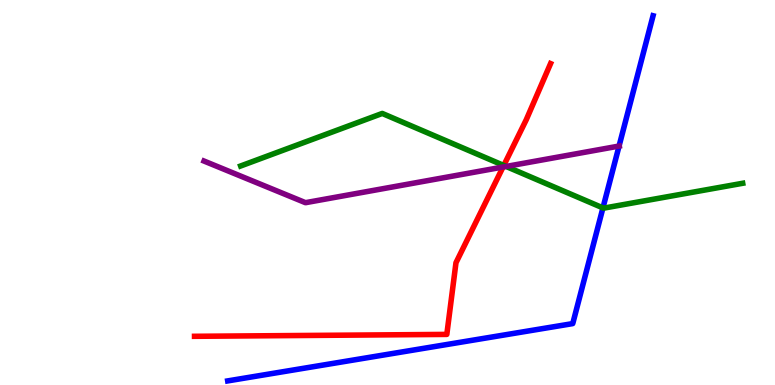[{'lines': ['blue', 'red'], 'intersections': []}, {'lines': ['green', 'red'], 'intersections': [{'x': 6.5, 'y': 5.7}]}, {'lines': ['purple', 'red'], 'intersections': [{'x': 6.49, 'y': 5.66}]}, {'lines': ['blue', 'green'], 'intersections': [{'x': 7.78, 'y': 4.6}]}, {'lines': ['blue', 'purple'], 'intersections': [{'x': 7.99, 'y': 6.21}]}, {'lines': ['green', 'purple'], 'intersections': [{'x': 6.53, 'y': 5.68}]}]